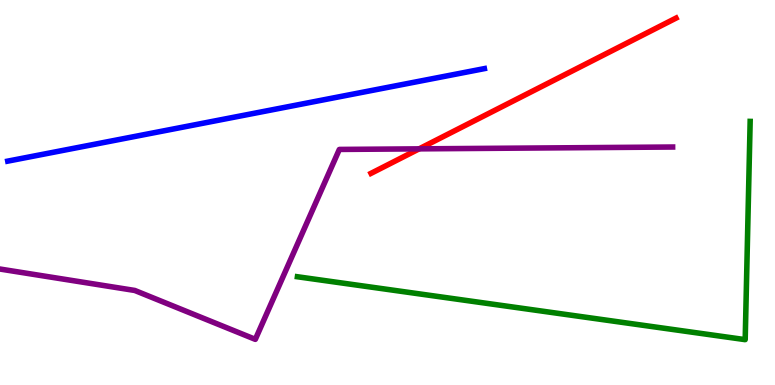[{'lines': ['blue', 'red'], 'intersections': []}, {'lines': ['green', 'red'], 'intersections': []}, {'lines': ['purple', 'red'], 'intersections': [{'x': 5.41, 'y': 6.13}]}, {'lines': ['blue', 'green'], 'intersections': []}, {'lines': ['blue', 'purple'], 'intersections': []}, {'lines': ['green', 'purple'], 'intersections': []}]